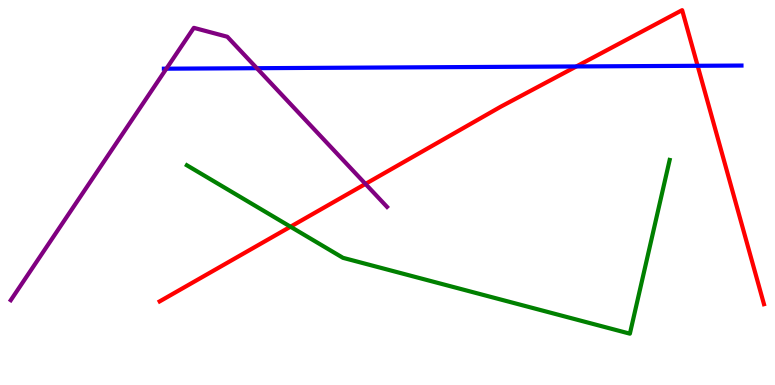[{'lines': ['blue', 'red'], 'intersections': [{'x': 7.44, 'y': 8.27}, {'x': 9.0, 'y': 8.29}]}, {'lines': ['green', 'red'], 'intersections': [{'x': 3.75, 'y': 4.11}]}, {'lines': ['purple', 'red'], 'intersections': [{'x': 4.72, 'y': 5.22}]}, {'lines': ['blue', 'green'], 'intersections': []}, {'lines': ['blue', 'purple'], 'intersections': [{'x': 2.15, 'y': 8.22}, {'x': 3.31, 'y': 8.23}]}, {'lines': ['green', 'purple'], 'intersections': []}]